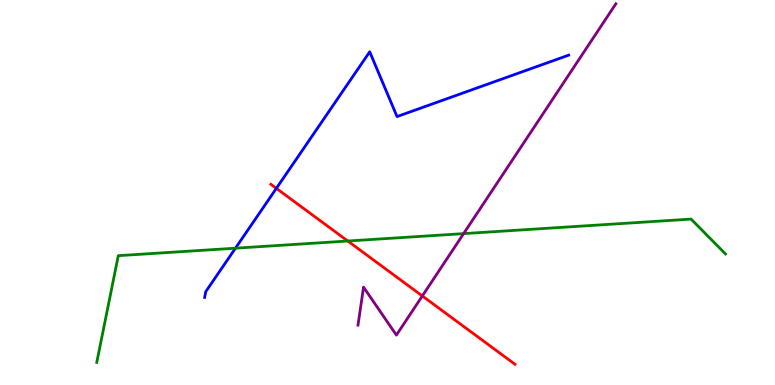[{'lines': ['blue', 'red'], 'intersections': [{'x': 3.57, 'y': 5.11}]}, {'lines': ['green', 'red'], 'intersections': [{'x': 4.49, 'y': 3.74}]}, {'lines': ['purple', 'red'], 'intersections': [{'x': 5.45, 'y': 2.31}]}, {'lines': ['blue', 'green'], 'intersections': [{'x': 3.04, 'y': 3.55}]}, {'lines': ['blue', 'purple'], 'intersections': []}, {'lines': ['green', 'purple'], 'intersections': [{'x': 5.98, 'y': 3.93}]}]